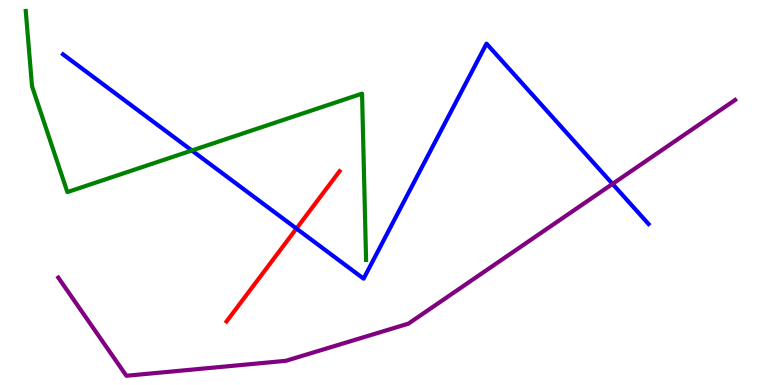[{'lines': ['blue', 'red'], 'intersections': [{'x': 3.83, 'y': 4.06}]}, {'lines': ['green', 'red'], 'intersections': []}, {'lines': ['purple', 'red'], 'intersections': []}, {'lines': ['blue', 'green'], 'intersections': [{'x': 2.48, 'y': 6.09}]}, {'lines': ['blue', 'purple'], 'intersections': [{'x': 7.9, 'y': 5.22}]}, {'lines': ['green', 'purple'], 'intersections': []}]